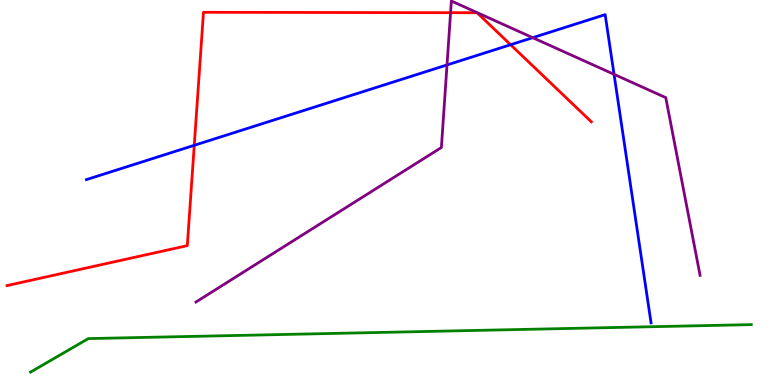[{'lines': ['blue', 'red'], 'intersections': [{'x': 2.51, 'y': 6.23}, {'x': 6.59, 'y': 8.84}]}, {'lines': ['green', 'red'], 'intersections': []}, {'lines': ['purple', 'red'], 'intersections': [{'x': 5.81, 'y': 9.67}]}, {'lines': ['blue', 'green'], 'intersections': []}, {'lines': ['blue', 'purple'], 'intersections': [{'x': 5.77, 'y': 8.31}, {'x': 6.87, 'y': 9.02}, {'x': 7.92, 'y': 8.07}]}, {'lines': ['green', 'purple'], 'intersections': []}]